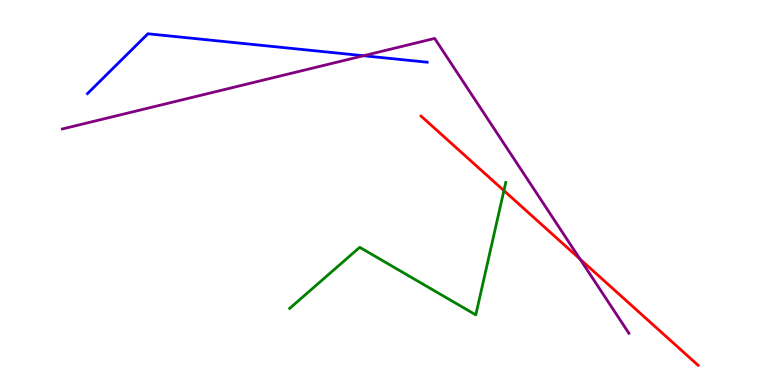[{'lines': ['blue', 'red'], 'intersections': []}, {'lines': ['green', 'red'], 'intersections': [{'x': 6.5, 'y': 5.05}]}, {'lines': ['purple', 'red'], 'intersections': [{'x': 7.48, 'y': 3.27}]}, {'lines': ['blue', 'green'], 'intersections': []}, {'lines': ['blue', 'purple'], 'intersections': [{'x': 4.69, 'y': 8.55}]}, {'lines': ['green', 'purple'], 'intersections': []}]